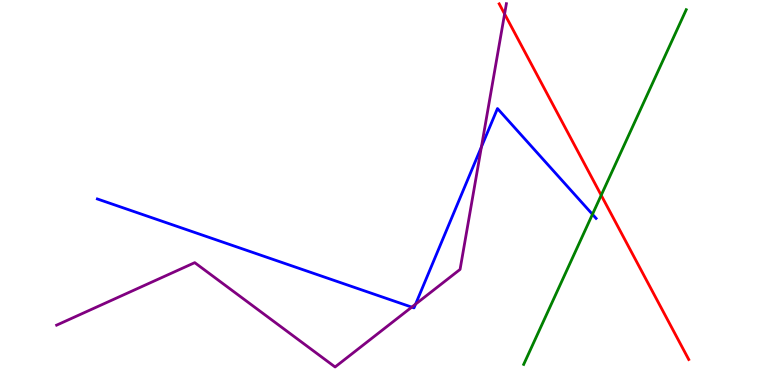[{'lines': ['blue', 'red'], 'intersections': []}, {'lines': ['green', 'red'], 'intersections': [{'x': 7.76, 'y': 4.93}]}, {'lines': ['purple', 'red'], 'intersections': [{'x': 6.51, 'y': 9.64}]}, {'lines': ['blue', 'green'], 'intersections': [{'x': 7.64, 'y': 4.43}]}, {'lines': ['blue', 'purple'], 'intersections': [{'x': 5.31, 'y': 2.02}, {'x': 5.36, 'y': 2.1}, {'x': 6.21, 'y': 6.19}]}, {'lines': ['green', 'purple'], 'intersections': []}]